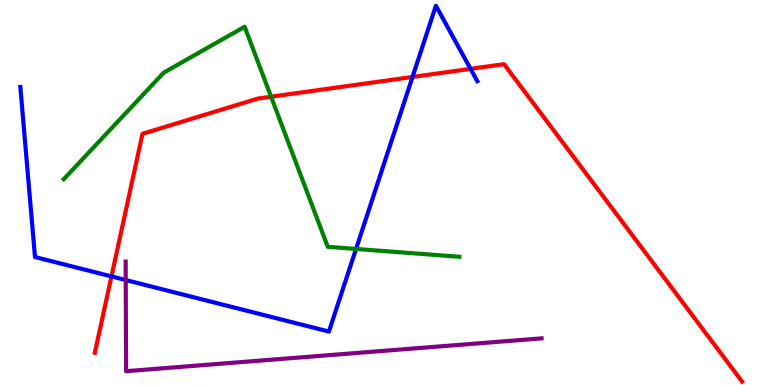[{'lines': ['blue', 'red'], 'intersections': [{'x': 1.44, 'y': 2.82}, {'x': 5.32, 'y': 8.0}, {'x': 6.07, 'y': 8.21}]}, {'lines': ['green', 'red'], 'intersections': [{'x': 3.5, 'y': 7.49}]}, {'lines': ['purple', 'red'], 'intersections': []}, {'lines': ['blue', 'green'], 'intersections': [{'x': 4.59, 'y': 3.53}]}, {'lines': ['blue', 'purple'], 'intersections': [{'x': 1.62, 'y': 2.73}]}, {'lines': ['green', 'purple'], 'intersections': []}]